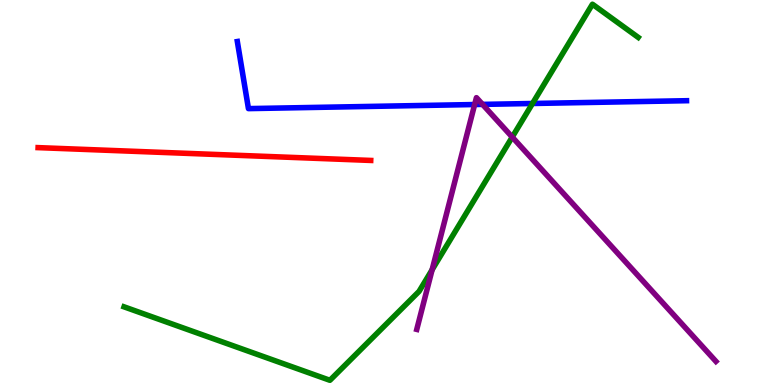[{'lines': ['blue', 'red'], 'intersections': []}, {'lines': ['green', 'red'], 'intersections': []}, {'lines': ['purple', 'red'], 'intersections': []}, {'lines': ['blue', 'green'], 'intersections': [{'x': 6.87, 'y': 7.31}]}, {'lines': ['blue', 'purple'], 'intersections': [{'x': 6.12, 'y': 7.28}, {'x': 6.23, 'y': 7.29}]}, {'lines': ['green', 'purple'], 'intersections': [{'x': 5.58, 'y': 2.99}, {'x': 6.61, 'y': 6.44}]}]